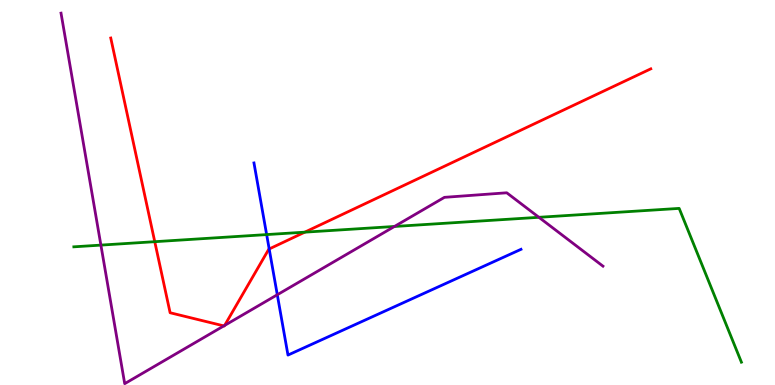[{'lines': ['blue', 'red'], 'intersections': [{'x': 3.47, 'y': 3.53}]}, {'lines': ['green', 'red'], 'intersections': [{'x': 2.0, 'y': 3.72}, {'x': 3.93, 'y': 3.97}]}, {'lines': ['purple', 'red'], 'intersections': [{'x': 2.89, 'y': 1.54}, {'x': 2.9, 'y': 1.55}]}, {'lines': ['blue', 'green'], 'intersections': [{'x': 3.44, 'y': 3.91}]}, {'lines': ['blue', 'purple'], 'intersections': [{'x': 3.58, 'y': 2.34}]}, {'lines': ['green', 'purple'], 'intersections': [{'x': 1.3, 'y': 3.63}, {'x': 5.09, 'y': 4.12}, {'x': 6.95, 'y': 4.36}]}]